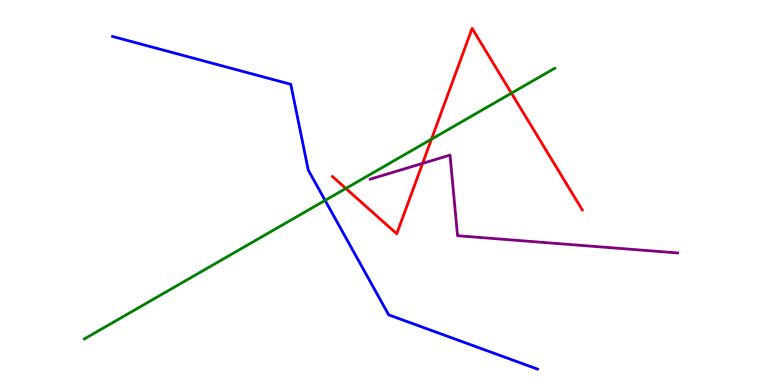[{'lines': ['blue', 'red'], 'intersections': []}, {'lines': ['green', 'red'], 'intersections': [{'x': 4.46, 'y': 5.1}, {'x': 5.57, 'y': 6.38}, {'x': 6.6, 'y': 7.58}]}, {'lines': ['purple', 'red'], 'intersections': [{'x': 5.45, 'y': 5.76}]}, {'lines': ['blue', 'green'], 'intersections': [{'x': 4.19, 'y': 4.79}]}, {'lines': ['blue', 'purple'], 'intersections': []}, {'lines': ['green', 'purple'], 'intersections': []}]